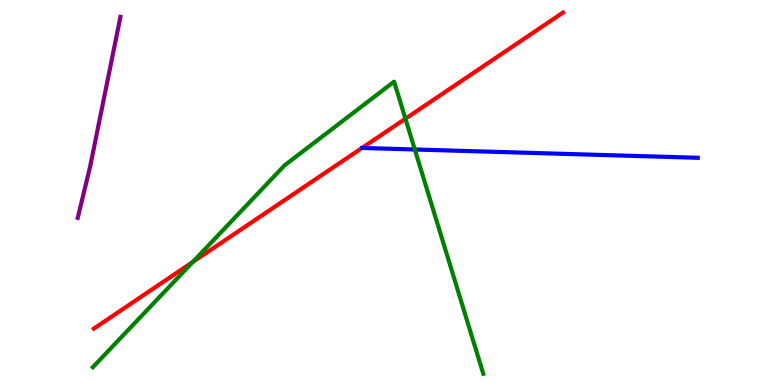[{'lines': ['blue', 'red'], 'intersections': []}, {'lines': ['green', 'red'], 'intersections': [{'x': 2.49, 'y': 3.2}, {'x': 5.23, 'y': 6.92}]}, {'lines': ['purple', 'red'], 'intersections': []}, {'lines': ['blue', 'green'], 'intersections': [{'x': 5.35, 'y': 6.12}]}, {'lines': ['blue', 'purple'], 'intersections': []}, {'lines': ['green', 'purple'], 'intersections': []}]